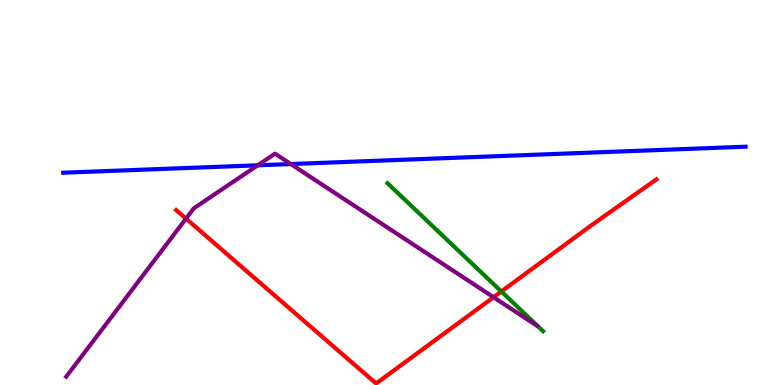[{'lines': ['blue', 'red'], 'intersections': []}, {'lines': ['green', 'red'], 'intersections': [{'x': 6.47, 'y': 2.43}]}, {'lines': ['purple', 'red'], 'intersections': [{'x': 2.4, 'y': 4.32}, {'x': 6.37, 'y': 2.28}]}, {'lines': ['blue', 'green'], 'intersections': []}, {'lines': ['blue', 'purple'], 'intersections': [{'x': 3.33, 'y': 5.71}, {'x': 3.75, 'y': 5.74}]}, {'lines': ['green', 'purple'], 'intersections': []}]